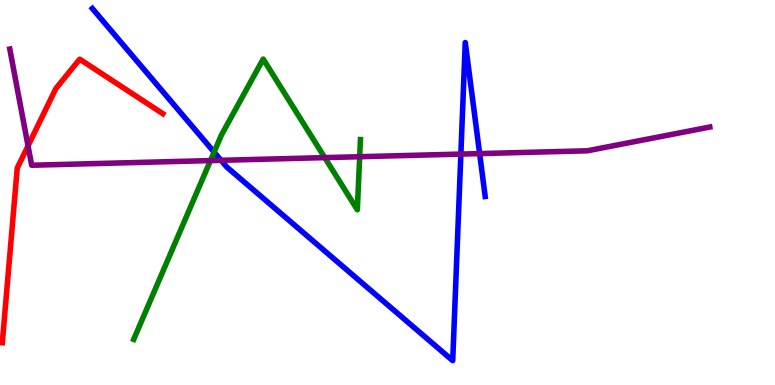[{'lines': ['blue', 'red'], 'intersections': []}, {'lines': ['green', 'red'], 'intersections': []}, {'lines': ['purple', 'red'], 'intersections': [{'x': 0.362, 'y': 6.21}]}, {'lines': ['blue', 'green'], 'intersections': [{'x': 2.76, 'y': 6.05}]}, {'lines': ['blue', 'purple'], 'intersections': [{'x': 2.85, 'y': 5.84}, {'x': 5.95, 'y': 6.0}, {'x': 6.19, 'y': 6.01}]}, {'lines': ['green', 'purple'], 'intersections': [{'x': 2.72, 'y': 5.83}, {'x': 4.19, 'y': 5.91}, {'x': 4.64, 'y': 5.93}]}]